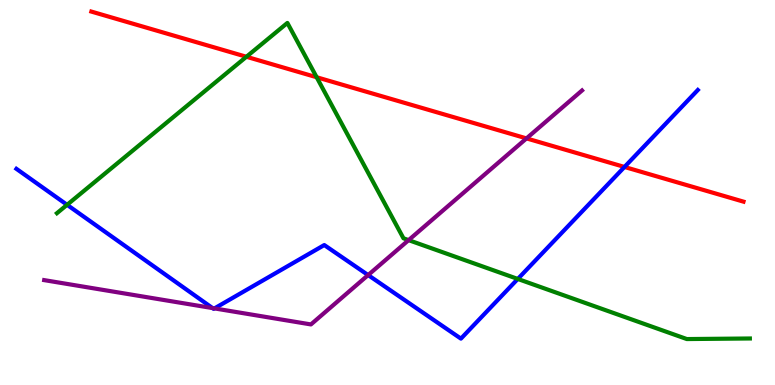[{'lines': ['blue', 'red'], 'intersections': [{'x': 8.06, 'y': 5.66}]}, {'lines': ['green', 'red'], 'intersections': [{'x': 3.18, 'y': 8.53}, {'x': 4.09, 'y': 7.99}]}, {'lines': ['purple', 'red'], 'intersections': [{'x': 6.79, 'y': 6.41}]}, {'lines': ['blue', 'green'], 'intersections': [{'x': 0.866, 'y': 4.68}, {'x': 6.68, 'y': 2.75}]}, {'lines': ['blue', 'purple'], 'intersections': [{'x': 2.74, 'y': 2.0}, {'x': 2.77, 'y': 1.99}, {'x': 4.75, 'y': 2.86}]}, {'lines': ['green', 'purple'], 'intersections': [{'x': 5.27, 'y': 3.76}]}]